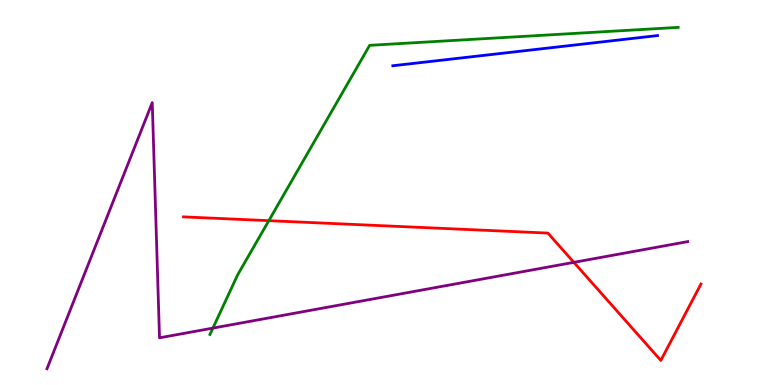[{'lines': ['blue', 'red'], 'intersections': []}, {'lines': ['green', 'red'], 'intersections': [{'x': 3.47, 'y': 4.27}]}, {'lines': ['purple', 'red'], 'intersections': [{'x': 7.4, 'y': 3.19}]}, {'lines': ['blue', 'green'], 'intersections': []}, {'lines': ['blue', 'purple'], 'intersections': []}, {'lines': ['green', 'purple'], 'intersections': [{'x': 2.75, 'y': 1.48}]}]